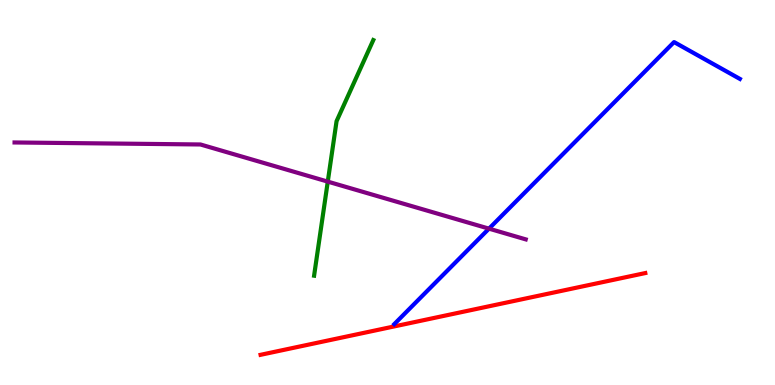[{'lines': ['blue', 'red'], 'intersections': []}, {'lines': ['green', 'red'], 'intersections': []}, {'lines': ['purple', 'red'], 'intersections': []}, {'lines': ['blue', 'green'], 'intersections': []}, {'lines': ['blue', 'purple'], 'intersections': [{'x': 6.31, 'y': 4.06}]}, {'lines': ['green', 'purple'], 'intersections': [{'x': 4.23, 'y': 5.28}]}]